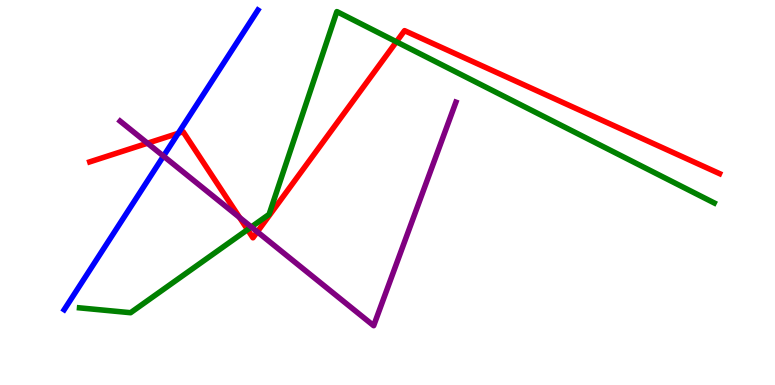[{'lines': ['blue', 'red'], 'intersections': [{'x': 2.3, 'y': 6.54}]}, {'lines': ['green', 'red'], 'intersections': [{'x': 3.19, 'y': 4.04}, {'x': 5.11, 'y': 8.91}]}, {'lines': ['purple', 'red'], 'intersections': [{'x': 1.9, 'y': 6.28}, {'x': 3.09, 'y': 4.35}, {'x': 3.32, 'y': 3.98}]}, {'lines': ['blue', 'green'], 'intersections': []}, {'lines': ['blue', 'purple'], 'intersections': [{'x': 2.11, 'y': 5.95}]}, {'lines': ['green', 'purple'], 'intersections': [{'x': 3.24, 'y': 4.1}]}]